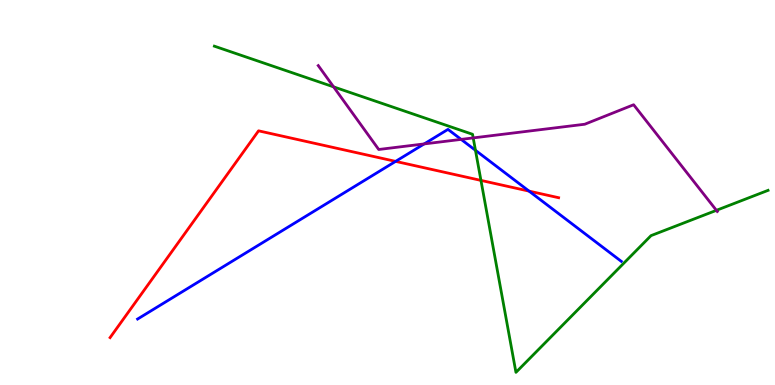[{'lines': ['blue', 'red'], 'intersections': [{'x': 5.1, 'y': 5.81}, {'x': 6.83, 'y': 5.04}]}, {'lines': ['green', 'red'], 'intersections': [{'x': 6.21, 'y': 5.31}]}, {'lines': ['purple', 'red'], 'intersections': []}, {'lines': ['blue', 'green'], 'intersections': [{'x': 6.14, 'y': 6.1}]}, {'lines': ['blue', 'purple'], 'intersections': [{'x': 5.47, 'y': 6.26}, {'x': 5.95, 'y': 6.38}]}, {'lines': ['green', 'purple'], 'intersections': [{'x': 4.3, 'y': 7.74}, {'x': 6.11, 'y': 6.42}, {'x': 9.24, 'y': 4.54}]}]